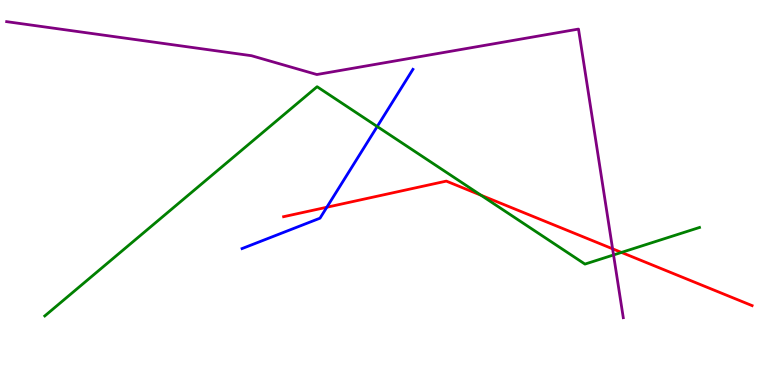[{'lines': ['blue', 'red'], 'intersections': [{'x': 4.22, 'y': 4.62}]}, {'lines': ['green', 'red'], 'intersections': [{'x': 6.21, 'y': 4.93}, {'x': 8.02, 'y': 3.44}]}, {'lines': ['purple', 'red'], 'intersections': [{'x': 7.9, 'y': 3.54}]}, {'lines': ['blue', 'green'], 'intersections': [{'x': 4.87, 'y': 6.71}]}, {'lines': ['blue', 'purple'], 'intersections': []}, {'lines': ['green', 'purple'], 'intersections': [{'x': 7.92, 'y': 3.38}]}]